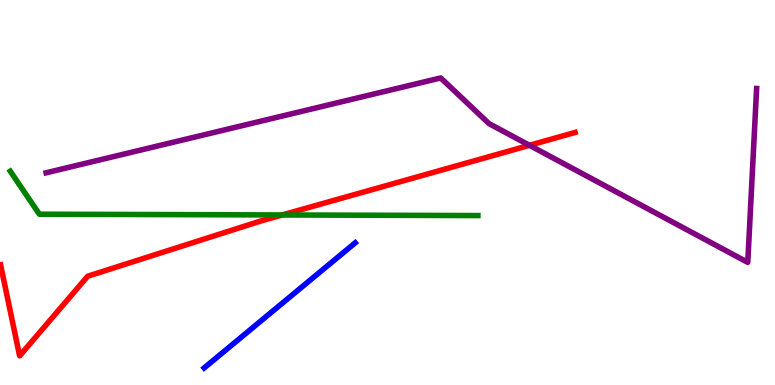[{'lines': ['blue', 'red'], 'intersections': []}, {'lines': ['green', 'red'], 'intersections': [{'x': 3.64, 'y': 4.42}]}, {'lines': ['purple', 'red'], 'intersections': [{'x': 6.83, 'y': 6.23}]}, {'lines': ['blue', 'green'], 'intersections': []}, {'lines': ['blue', 'purple'], 'intersections': []}, {'lines': ['green', 'purple'], 'intersections': []}]